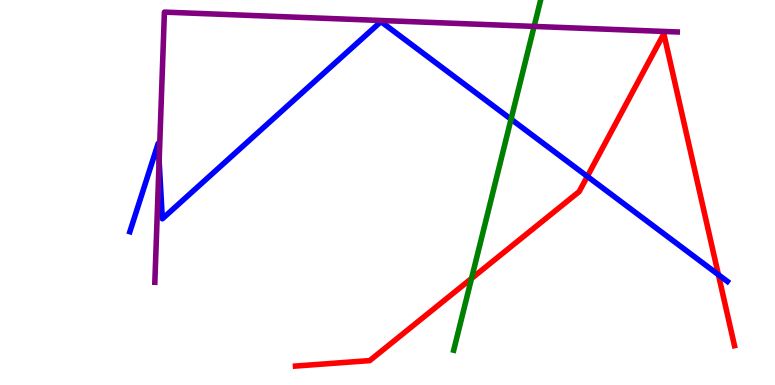[{'lines': ['blue', 'red'], 'intersections': [{'x': 7.58, 'y': 5.42}, {'x': 9.27, 'y': 2.87}]}, {'lines': ['green', 'red'], 'intersections': [{'x': 6.08, 'y': 2.77}]}, {'lines': ['purple', 'red'], 'intersections': []}, {'lines': ['blue', 'green'], 'intersections': [{'x': 6.59, 'y': 6.9}]}, {'lines': ['blue', 'purple'], 'intersections': [{'x': 2.05, 'y': 5.82}]}, {'lines': ['green', 'purple'], 'intersections': [{'x': 6.89, 'y': 9.31}]}]